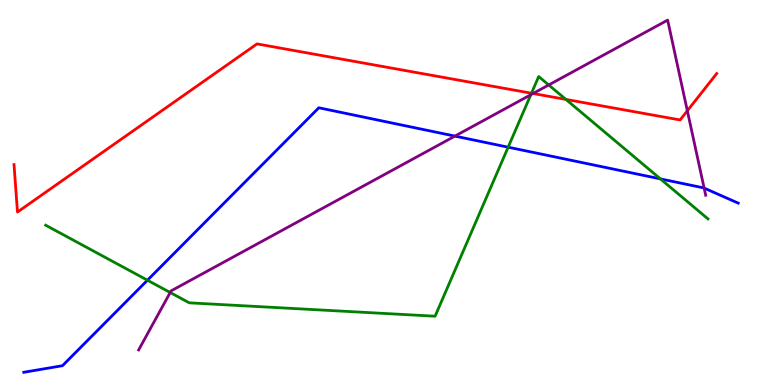[{'lines': ['blue', 'red'], 'intersections': []}, {'lines': ['green', 'red'], 'intersections': [{'x': 6.86, 'y': 7.58}, {'x': 7.3, 'y': 7.42}]}, {'lines': ['purple', 'red'], 'intersections': [{'x': 6.88, 'y': 7.57}, {'x': 8.87, 'y': 7.12}]}, {'lines': ['blue', 'green'], 'intersections': [{'x': 1.9, 'y': 2.72}, {'x': 6.56, 'y': 6.18}, {'x': 8.52, 'y': 5.35}]}, {'lines': ['blue', 'purple'], 'intersections': [{'x': 5.87, 'y': 6.46}, {'x': 9.09, 'y': 5.11}]}, {'lines': ['green', 'purple'], 'intersections': [{'x': 2.2, 'y': 2.4}, {'x': 6.85, 'y': 7.54}, {'x': 7.08, 'y': 7.79}]}]